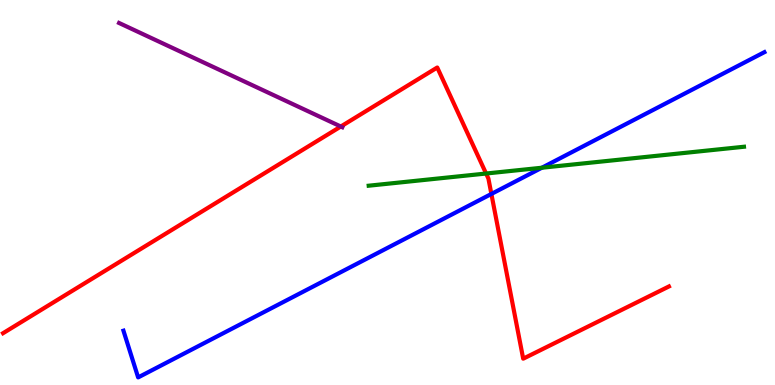[{'lines': ['blue', 'red'], 'intersections': [{'x': 6.34, 'y': 4.96}]}, {'lines': ['green', 'red'], 'intersections': [{'x': 6.27, 'y': 5.49}]}, {'lines': ['purple', 'red'], 'intersections': [{'x': 4.4, 'y': 6.71}]}, {'lines': ['blue', 'green'], 'intersections': [{'x': 6.99, 'y': 5.64}]}, {'lines': ['blue', 'purple'], 'intersections': []}, {'lines': ['green', 'purple'], 'intersections': []}]